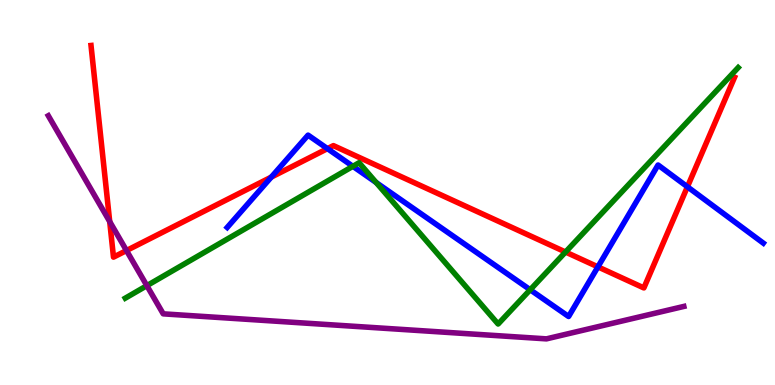[{'lines': ['blue', 'red'], 'intersections': [{'x': 3.5, 'y': 5.4}, {'x': 4.23, 'y': 6.14}, {'x': 7.71, 'y': 3.07}, {'x': 8.87, 'y': 5.15}]}, {'lines': ['green', 'red'], 'intersections': [{'x': 7.3, 'y': 3.45}]}, {'lines': ['purple', 'red'], 'intersections': [{'x': 1.42, 'y': 4.24}, {'x': 1.63, 'y': 3.49}]}, {'lines': ['blue', 'green'], 'intersections': [{'x': 4.55, 'y': 5.68}, {'x': 4.85, 'y': 5.26}, {'x': 6.84, 'y': 2.47}]}, {'lines': ['blue', 'purple'], 'intersections': []}, {'lines': ['green', 'purple'], 'intersections': [{'x': 1.9, 'y': 2.58}]}]